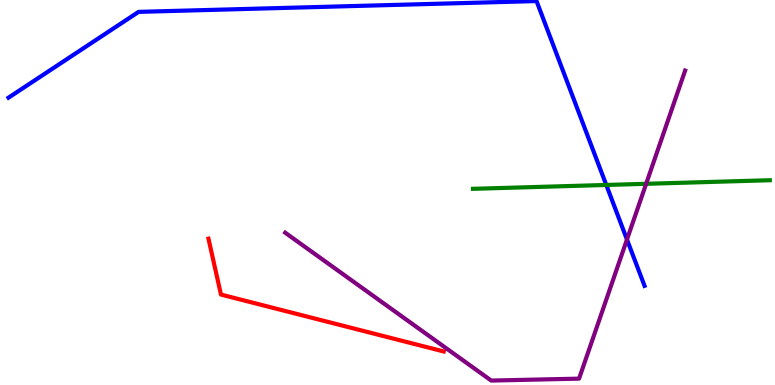[{'lines': ['blue', 'red'], 'intersections': []}, {'lines': ['green', 'red'], 'intersections': []}, {'lines': ['purple', 'red'], 'intersections': []}, {'lines': ['blue', 'green'], 'intersections': [{'x': 7.82, 'y': 5.2}]}, {'lines': ['blue', 'purple'], 'intersections': [{'x': 8.09, 'y': 3.78}]}, {'lines': ['green', 'purple'], 'intersections': [{'x': 8.34, 'y': 5.23}]}]